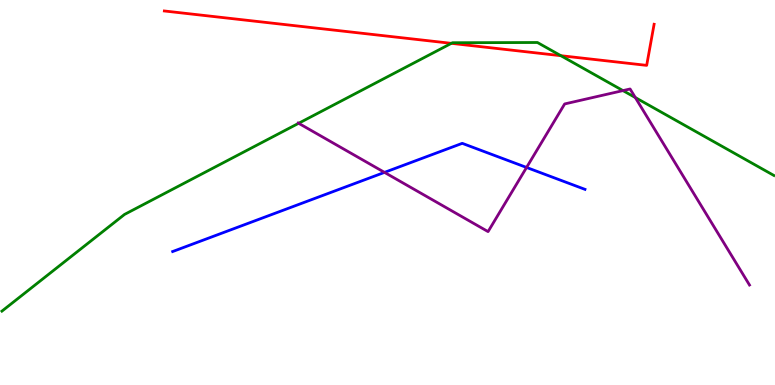[{'lines': ['blue', 'red'], 'intersections': []}, {'lines': ['green', 'red'], 'intersections': [{'x': 5.82, 'y': 8.87}, {'x': 7.24, 'y': 8.55}]}, {'lines': ['purple', 'red'], 'intersections': []}, {'lines': ['blue', 'green'], 'intersections': []}, {'lines': ['blue', 'purple'], 'intersections': [{'x': 4.96, 'y': 5.52}, {'x': 6.79, 'y': 5.65}]}, {'lines': ['green', 'purple'], 'intersections': [{'x': 3.85, 'y': 6.8}, {'x': 8.04, 'y': 7.65}, {'x': 8.2, 'y': 7.47}]}]